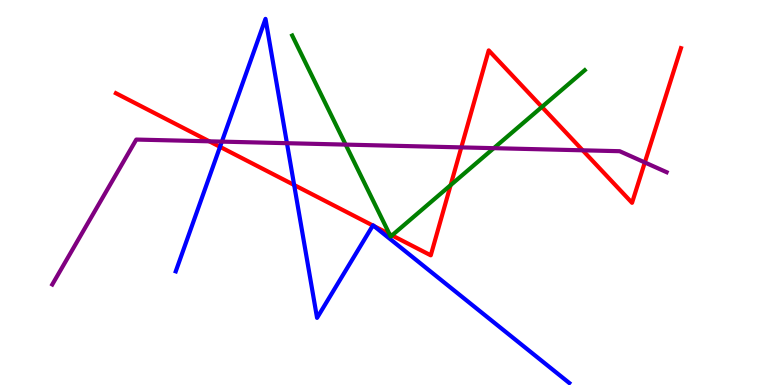[{'lines': ['blue', 'red'], 'intersections': [{'x': 2.84, 'y': 6.19}, {'x': 3.8, 'y': 5.19}, {'x': 4.81, 'y': 4.14}, {'x': 4.83, 'y': 4.13}]}, {'lines': ['green', 'red'], 'intersections': [{'x': 5.03, 'y': 3.92}, {'x': 5.06, 'y': 3.89}, {'x': 5.81, 'y': 5.19}, {'x': 6.99, 'y': 7.22}]}, {'lines': ['purple', 'red'], 'intersections': [{'x': 2.7, 'y': 6.33}, {'x': 5.95, 'y': 6.17}, {'x': 7.52, 'y': 6.1}, {'x': 8.32, 'y': 5.78}]}, {'lines': ['blue', 'green'], 'intersections': []}, {'lines': ['blue', 'purple'], 'intersections': [{'x': 2.86, 'y': 6.32}, {'x': 3.7, 'y': 6.28}]}, {'lines': ['green', 'purple'], 'intersections': [{'x': 4.46, 'y': 6.24}, {'x': 6.37, 'y': 6.15}]}]